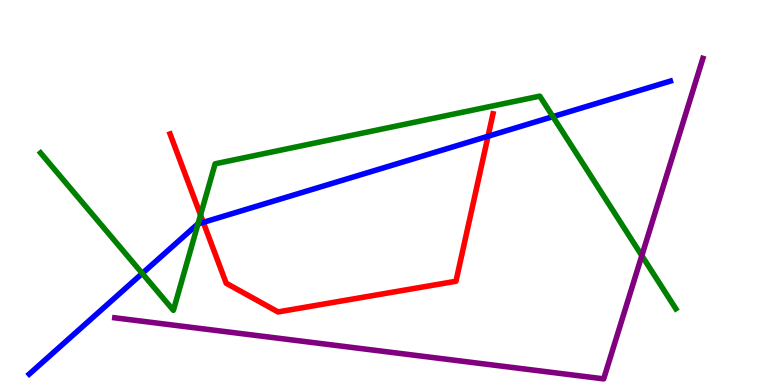[{'lines': ['blue', 'red'], 'intersections': [{'x': 2.62, 'y': 4.22}, {'x': 6.3, 'y': 6.46}]}, {'lines': ['green', 'red'], 'intersections': [{'x': 2.59, 'y': 4.42}]}, {'lines': ['purple', 'red'], 'intersections': []}, {'lines': ['blue', 'green'], 'intersections': [{'x': 1.84, 'y': 2.9}, {'x': 2.55, 'y': 4.18}, {'x': 7.13, 'y': 6.97}]}, {'lines': ['blue', 'purple'], 'intersections': []}, {'lines': ['green', 'purple'], 'intersections': [{'x': 8.28, 'y': 3.36}]}]